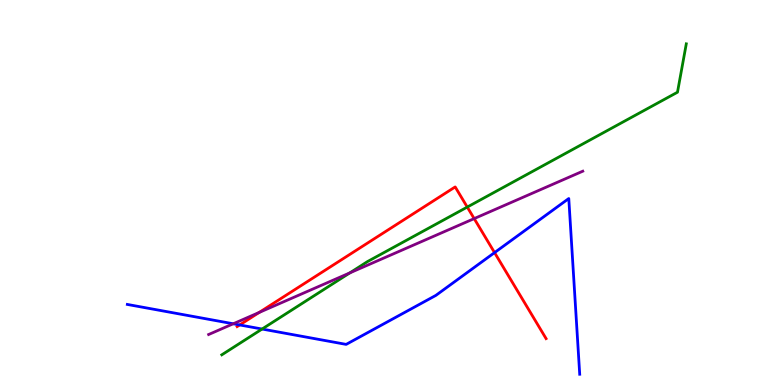[{'lines': ['blue', 'red'], 'intersections': [{'x': 3.09, 'y': 1.56}, {'x': 6.38, 'y': 3.44}]}, {'lines': ['green', 'red'], 'intersections': [{'x': 6.03, 'y': 4.62}]}, {'lines': ['purple', 'red'], 'intersections': [{'x': 3.34, 'y': 1.88}, {'x': 6.12, 'y': 4.32}]}, {'lines': ['blue', 'green'], 'intersections': [{'x': 3.38, 'y': 1.45}]}, {'lines': ['blue', 'purple'], 'intersections': [{'x': 3.01, 'y': 1.59}]}, {'lines': ['green', 'purple'], 'intersections': [{'x': 4.51, 'y': 2.91}]}]